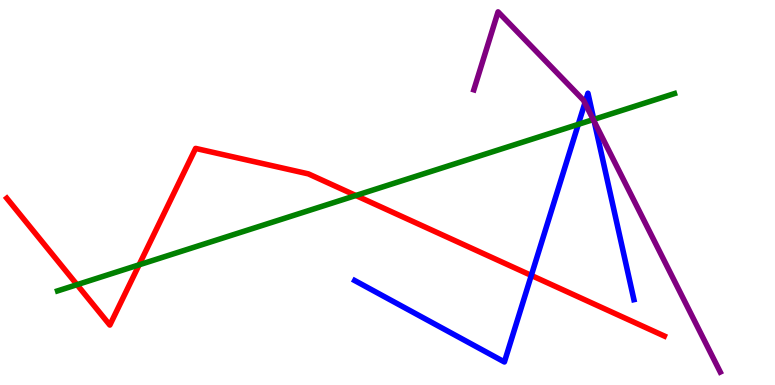[{'lines': ['blue', 'red'], 'intersections': [{'x': 6.86, 'y': 2.85}]}, {'lines': ['green', 'red'], 'intersections': [{'x': 0.994, 'y': 2.61}, {'x': 1.79, 'y': 3.12}, {'x': 4.59, 'y': 4.92}]}, {'lines': ['purple', 'red'], 'intersections': []}, {'lines': ['blue', 'green'], 'intersections': [{'x': 7.46, 'y': 6.77}, {'x': 7.66, 'y': 6.9}]}, {'lines': ['blue', 'purple'], 'intersections': [{'x': 7.55, 'y': 7.32}, {'x': 7.67, 'y': 6.84}]}, {'lines': ['green', 'purple'], 'intersections': [{'x': 7.65, 'y': 6.89}]}]